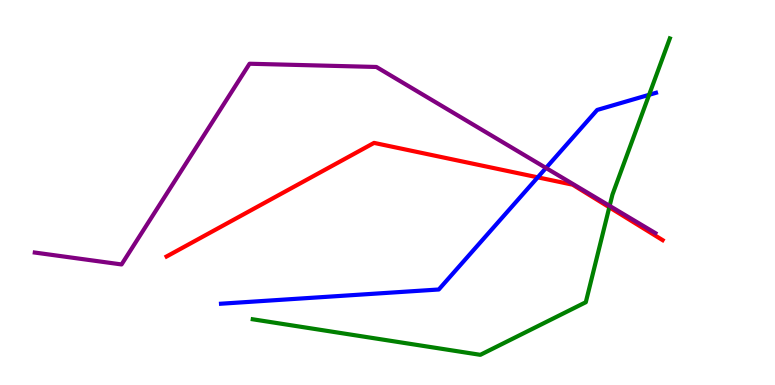[{'lines': ['blue', 'red'], 'intersections': [{'x': 6.94, 'y': 5.39}]}, {'lines': ['green', 'red'], 'intersections': [{'x': 7.86, 'y': 4.62}]}, {'lines': ['purple', 'red'], 'intersections': []}, {'lines': ['blue', 'green'], 'intersections': [{'x': 8.38, 'y': 7.54}]}, {'lines': ['blue', 'purple'], 'intersections': [{'x': 7.05, 'y': 5.64}]}, {'lines': ['green', 'purple'], 'intersections': [{'x': 7.87, 'y': 4.65}]}]